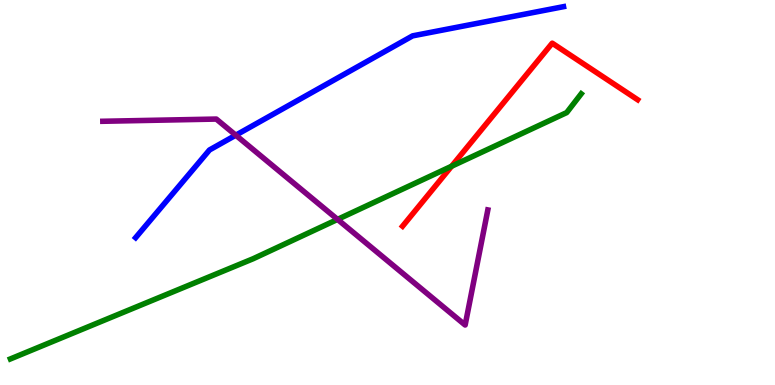[{'lines': ['blue', 'red'], 'intersections': []}, {'lines': ['green', 'red'], 'intersections': [{'x': 5.83, 'y': 5.68}]}, {'lines': ['purple', 'red'], 'intersections': []}, {'lines': ['blue', 'green'], 'intersections': []}, {'lines': ['blue', 'purple'], 'intersections': [{'x': 3.04, 'y': 6.49}]}, {'lines': ['green', 'purple'], 'intersections': [{'x': 4.36, 'y': 4.3}]}]